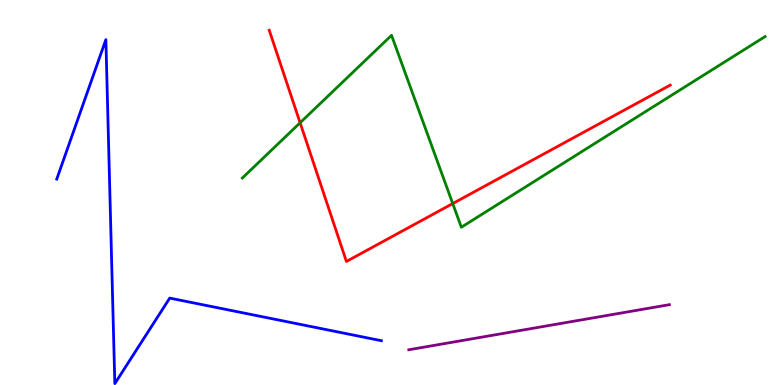[{'lines': ['blue', 'red'], 'intersections': []}, {'lines': ['green', 'red'], 'intersections': [{'x': 3.87, 'y': 6.81}, {'x': 5.84, 'y': 4.71}]}, {'lines': ['purple', 'red'], 'intersections': []}, {'lines': ['blue', 'green'], 'intersections': []}, {'lines': ['blue', 'purple'], 'intersections': []}, {'lines': ['green', 'purple'], 'intersections': []}]